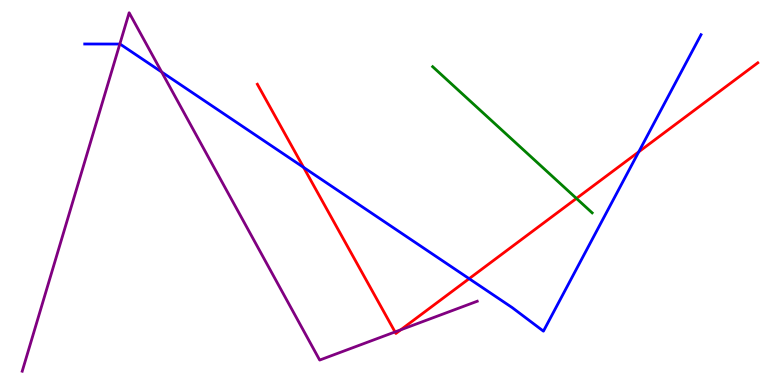[{'lines': ['blue', 'red'], 'intersections': [{'x': 3.92, 'y': 5.65}, {'x': 6.05, 'y': 2.76}, {'x': 8.24, 'y': 6.06}]}, {'lines': ['green', 'red'], 'intersections': [{'x': 7.44, 'y': 4.85}]}, {'lines': ['purple', 'red'], 'intersections': [{'x': 5.1, 'y': 1.38}, {'x': 5.17, 'y': 1.43}]}, {'lines': ['blue', 'green'], 'intersections': []}, {'lines': ['blue', 'purple'], 'intersections': [{'x': 1.55, 'y': 8.86}, {'x': 2.09, 'y': 8.13}]}, {'lines': ['green', 'purple'], 'intersections': []}]